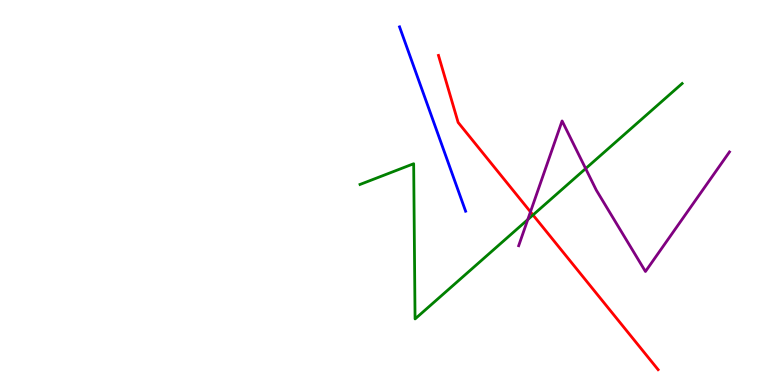[{'lines': ['blue', 'red'], 'intersections': []}, {'lines': ['green', 'red'], 'intersections': [{'x': 6.88, 'y': 4.42}]}, {'lines': ['purple', 'red'], 'intersections': [{'x': 6.84, 'y': 4.5}]}, {'lines': ['blue', 'green'], 'intersections': []}, {'lines': ['blue', 'purple'], 'intersections': []}, {'lines': ['green', 'purple'], 'intersections': [{'x': 6.81, 'y': 4.3}, {'x': 7.56, 'y': 5.62}]}]